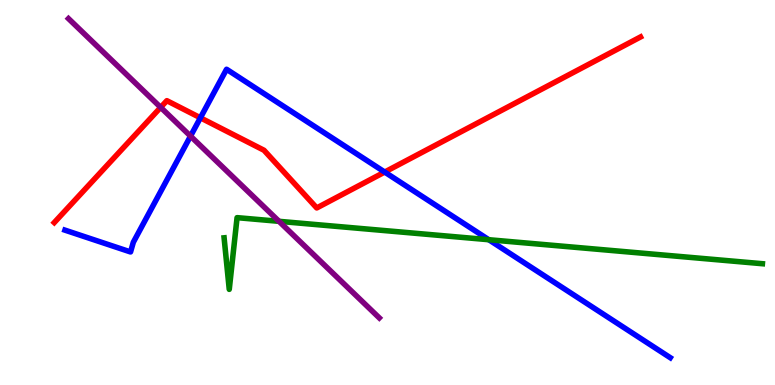[{'lines': ['blue', 'red'], 'intersections': [{'x': 2.59, 'y': 6.94}, {'x': 4.96, 'y': 5.53}]}, {'lines': ['green', 'red'], 'intersections': []}, {'lines': ['purple', 'red'], 'intersections': [{'x': 2.07, 'y': 7.21}]}, {'lines': ['blue', 'green'], 'intersections': [{'x': 6.31, 'y': 3.77}]}, {'lines': ['blue', 'purple'], 'intersections': [{'x': 2.46, 'y': 6.46}]}, {'lines': ['green', 'purple'], 'intersections': [{'x': 3.6, 'y': 4.25}]}]